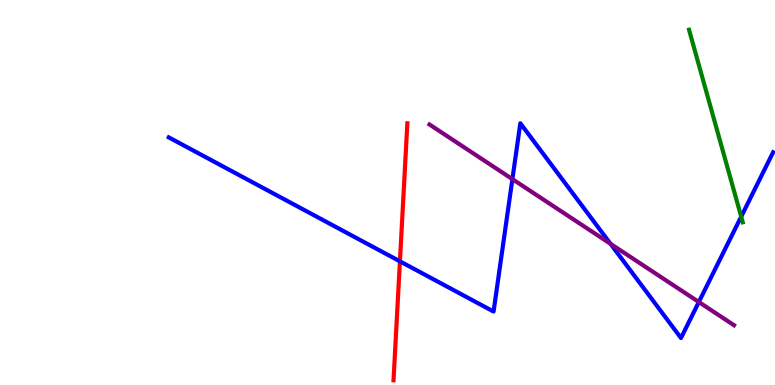[{'lines': ['blue', 'red'], 'intersections': [{'x': 5.16, 'y': 3.21}]}, {'lines': ['green', 'red'], 'intersections': []}, {'lines': ['purple', 'red'], 'intersections': []}, {'lines': ['blue', 'green'], 'intersections': [{'x': 9.56, 'y': 4.37}]}, {'lines': ['blue', 'purple'], 'intersections': [{'x': 6.61, 'y': 5.35}, {'x': 7.88, 'y': 3.67}, {'x': 9.02, 'y': 2.16}]}, {'lines': ['green', 'purple'], 'intersections': []}]